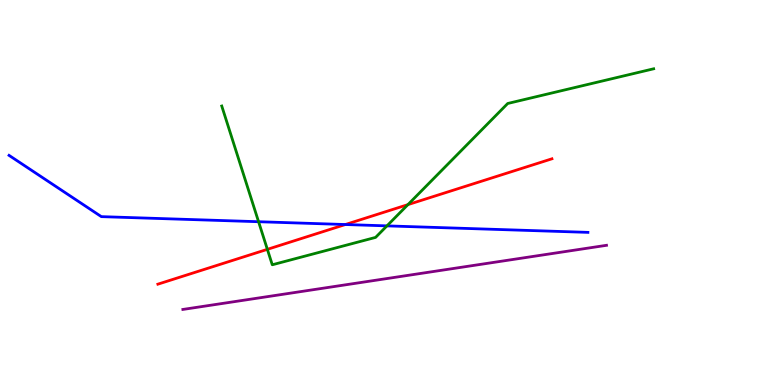[{'lines': ['blue', 'red'], 'intersections': [{'x': 4.46, 'y': 4.17}]}, {'lines': ['green', 'red'], 'intersections': [{'x': 3.45, 'y': 3.52}, {'x': 5.26, 'y': 4.69}]}, {'lines': ['purple', 'red'], 'intersections': []}, {'lines': ['blue', 'green'], 'intersections': [{'x': 3.34, 'y': 4.24}, {'x': 4.99, 'y': 4.13}]}, {'lines': ['blue', 'purple'], 'intersections': []}, {'lines': ['green', 'purple'], 'intersections': []}]